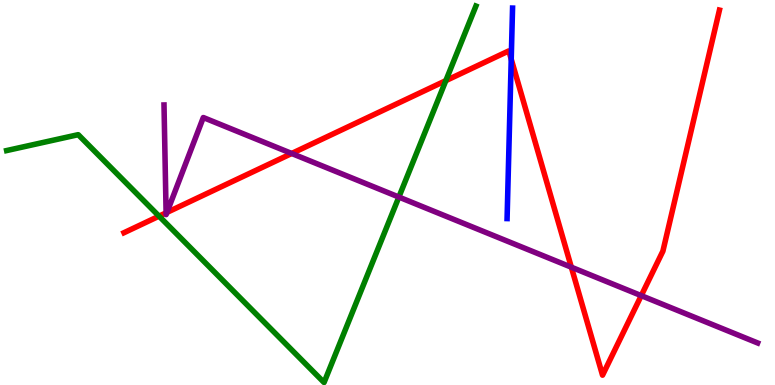[{'lines': ['blue', 'red'], 'intersections': [{'x': 6.6, 'y': 8.46}]}, {'lines': ['green', 'red'], 'intersections': [{'x': 2.05, 'y': 4.39}, {'x': 5.75, 'y': 7.91}]}, {'lines': ['purple', 'red'], 'intersections': [{'x': 2.14, 'y': 4.47}, {'x': 2.15, 'y': 4.48}, {'x': 3.76, 'y': 6.01}, {'x': 7.37, 'y': 3.06}, {'x': 8.27, 'y': 2.32}]}, {'lines': ['blue', 'green'], 'intersections': []}, {'lines': ['blue', 'purple'], 'intersections': []}, {'lines': ['green', 'purple'], 'intersections': [{'x': 5.15, 'y': 4.88}]}]